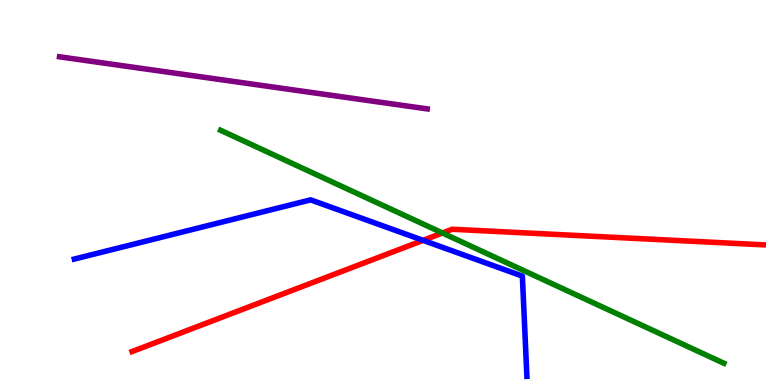[{'lines': ['blue', 'red'], 'intersections': [{'x': 5.46, 'y': 3.76}]}, {'lines': ['green', 'red'], 'intersections': [{'x': 5.71, 'y': 3.95}]}, {'lines': ['purple', 'red'], 'intersections': []}, {'lines': ['blue', 'green'], 'intersections': []}, {'lines': ['blue', 'purple'], 'intersections': []}, {'lines': ['green', 'purple'], 'intersections': []}]